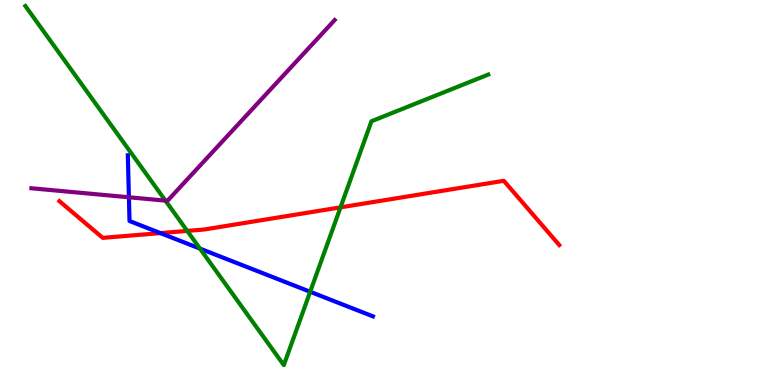[{'lines': ['blue', 'red'], 'intersections': [{'x': 2.07, 'y': 3.95}]}, {'lines': ['green', 'red'], 'intersections': [{'x': 2.42, 'y': 4.0}, {'x': 4.39, 'y': 4.61}]}, {'lines': ['purple', 'red'], 'intersections': []}, {'lines': ['blue', 'green'], 'intersections': [{'x': 2.58, 'y': 3.54}, {'x': 4.0, 'y': 2.42}]}, {'lines': ['blue', 'purple'], 'intersections': [{'x': 1.66, 'y': 4.88}]}, {'lines': ['green', 'purple'], 'intersections': [{'x': 2.13, 'y': 4.79}]}]